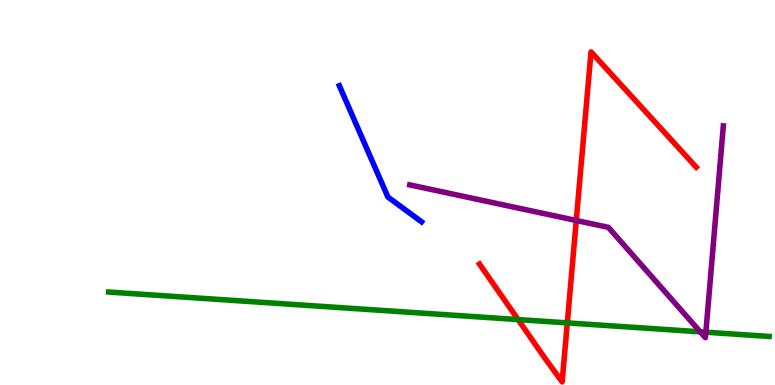[{'lines': ['blue', 'red'], 'intersections': []}, {'lines': ['green', 'red'], 'intersections': [{'x': 6.68, 'y': 1.7}, {'x': 7.32, 'y': 1.61}]}, {'lines': ['purple', 'red'], 'intersections': [{'x': 7.44, 'y': 4.27}]}, {'lines': ['blue', 'green'], 'intersections': []}, {'lines': ['blue', 'purple'], 'intersections': []}, {'lines': ['green', 'purple'], 'intersections': [{'x': 9.04, 'y': 1.38}, {'x': 9.11, 'y': 1.37}]}]